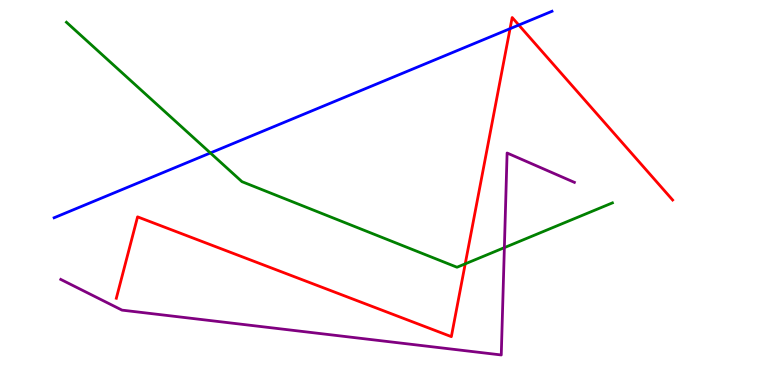[{'lines': ['blue', 'red'], 'intersections': [{'x': 6.58, 'y': 9.26}, {'x': 6.69, 'y': 9.35}]}, {'lines': ['green', 'red'], 'intersections': [{'x': 6.0, 'y': 3.15}]}, {'lines': ['purple', 'red'], 'intersections': []}, {'lines': ['blue', 'green'], 'intersections': [{'x': 2.71, 'y': 6.03}]}, {'lines': ['blue', 'purple'], 'intersections': []}, {'lines': ['green', 'purple'], 'intersections': [{'x': 6.51, 'y': 3.57}]}]